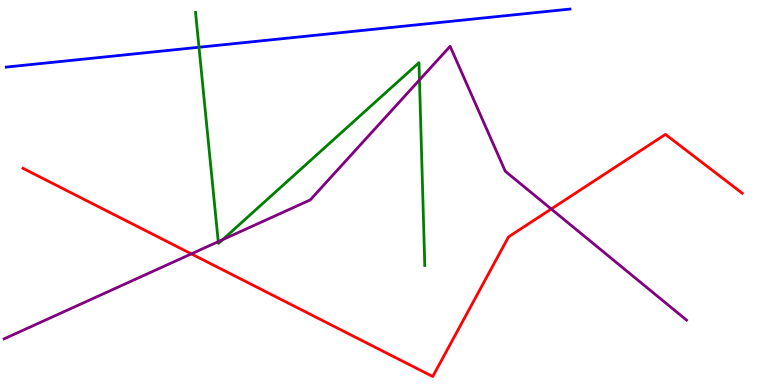[{'lines': ['blue', 'red'], 'intersections': []}, {'lines': ['green', 'red'], 'intersections': []}, {'lines': ['purple', 'red'], 'intersections': [{'x': 2.47, 'y': 3.41}, {'x': 7.11, 'y': 4.57}]}, {'lines': ['blue', 'green'], 'intersections': [{'x': 2.57, 'y': 8.77}]}, {'lines': ['blue', 'purple'], 'intersections': []}, {'lines': ['green', 'purple'], 'intersections': [{'x': 2.82, 'y': 3.72}, {'x': 2.87, 'y': 3.77}, {'x': 5.41, 'y': 7.92}]}]